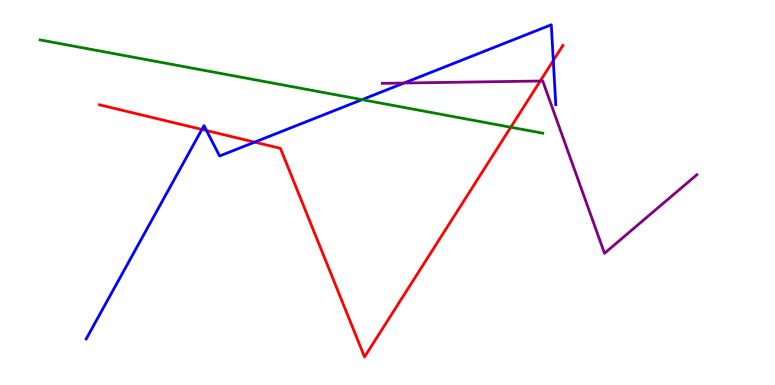[{'lines': ['blue', 'red'], 'intersections': [{'x': 2.61, 'y': 6.64}, {'x': 2.67, 'y': 6.61}, {'x': 3.29, 'y': 6.31}, {'x': 7.14, 'y': 8.43}]}, {'lines': ['green', 'red'], 'intersections': [{'x': 6.59, 'y': 6.69}]}, {'lines': ['purple', 'red'], 'intersections': [{'x': 6.97, 'y': 7.9}]}, {'lines': ['blue', 'green'], 'intersections': [{'x': 4.67, 'y': 7.41}]}, {'lines': ['blue', 'purple'], 'intersections': [{'x': 5.21, 'y': 7.84}]}, {'lines': ['green', 'purple'], 'intersections': []}]